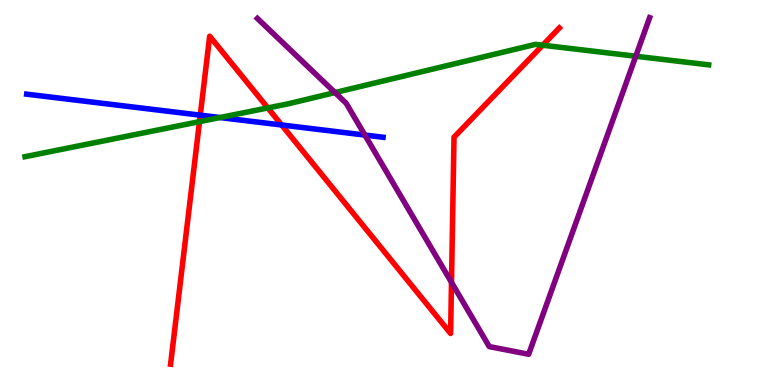[{'lines': ['blue', 'red'], 'intersections': [{'x': 2.58, 'y': 7.01}, {'x': 3.63, 'y': 6.75}]}, {'lines': ['green', 'red'], 'intersections': [{'x': 2.57, 'y': 6.84}, {'x': 3.46, 'y': 7.2}, {'x': 7.0, 'y': 8.83}]}, {'lines': ['purple', 'red'], 'intersections': [{'x': 5.83, 'y': 2.67}]}, {'lines': ['blue', 'green'], 'intersections': [{'x': 2.84, 'y': 6.95}]}, {'lines': ['blue', 'purple'], 'intersections': [{'x': 4.71, 'y': 6.49}]}, {'lines': ['green', 'purple'], 'intersections': [{'x': 4.32, 'y': 7.6}, {'x': 8.2, 'y': 8.54}]}]